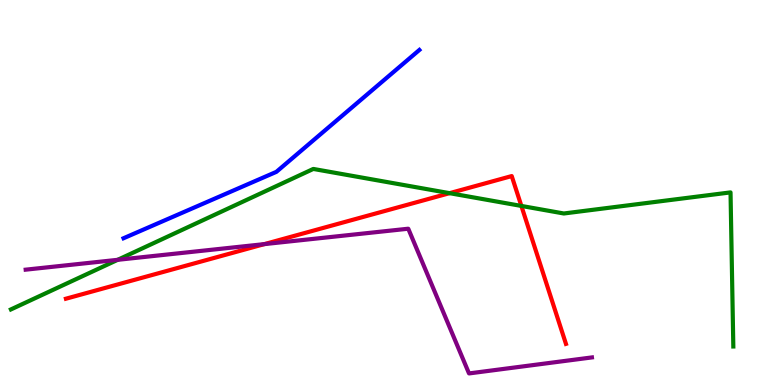[{'lines': ['blue', 'red'], 'intersections': []}, {'lines': ['green', 'red'], 'intersections': [{'x': 5.8, 'y': 4.98}, {'x': 6.73, 'y': 4.65}]}, {'lines': ['purple', 'red'], 'intersections': [{'x': 3.41, 'y': 3.66}]}, {'lines': ['blue', 'green'], 'intersections': []}, {'lines': ['blue', 'purple'], 'intersections': []}, {'lines': ['green', 'purple'], 'intersections': [{'x': 1.52, 'y': 3.25}]}]